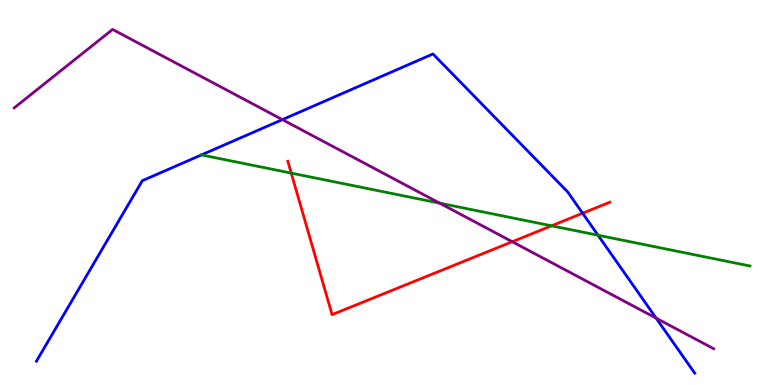[{'lines': ['blue', 'red'], 'intersections': [{'x': 7.52, 'y': 4.46}]}, {'lines': ['green', 'red'], 'intersections': [{'x': 3.76, 'y': 5.5}, {'x': 7.12, 'y': 4.13}]}, {'lines': ['purple', 'red'], 'intersections': [{'x': 6.61, 'y': 3.72}]}, {'lines': ['blue', 'green'], 'intersections': [{'x': 2.6, 'y': 5.98}, {'x': 7.72, 'y': 3.89}]}, {'lines': ['blue', 'purple'], 'intersections': [{'x': 3.64, 'y': 6.89}, {'x': 8.47, 'y': 1.74}]}, {'lines': ['green', 'purple'], 'intersections': [{'x': 5.67, 'y': 4.72}]}]